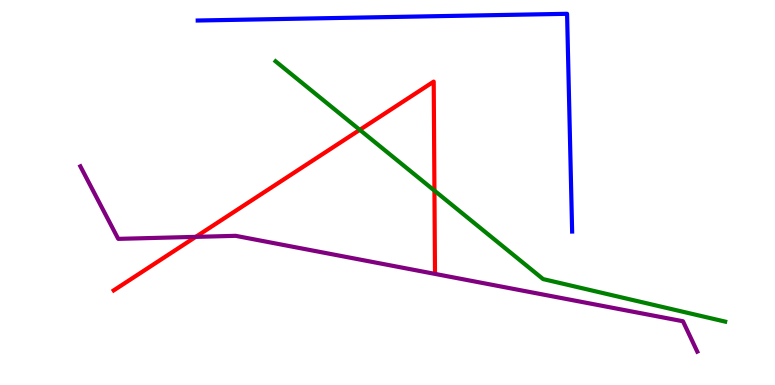[{'lines': ['blue', 'red'], 'intersections': []}, {'lines': ['green', 'red'], 'intersections': [{'x': 4.64, 'y': 6.63}, {'x': 5.61, 'y': 5.05}]}, {'lines': ['purple', 'red'], 'intersections': [{'x': 2.53, 'y': 3.85}]}, {'lines': ['blue', 'green'], 'intersections': []}, {'lines': ['blue', 'purple'], 'intersections': []}, {'lines': ['green', 'purple'], 'intersections': []}]